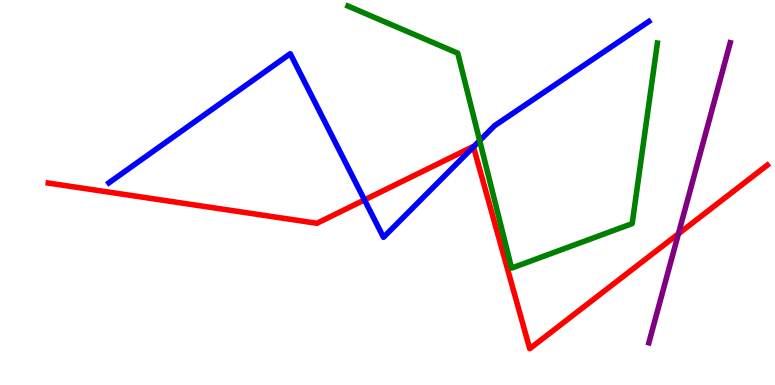[{'lines': ['blue', 'red'], 'intersections': [{'x': 4.7, 'y': 4.81}, {'x': 6.11, 'y': 6.18}]}, {'lines': ['green', 'red'], 'intersections': []}, {'lines': ['purple', 'red'], 'intersections': [{'x': 8.75, 'y': 3.93}]}, {'lines': ['blue', 'green'], 'intersections': [{'x': 6.19, 'y': 6.35}]}, {'lines': ['blue', 'purple'], 'intersections': []}, {'lines': ['green', 'purple'], 'intersections': []}]